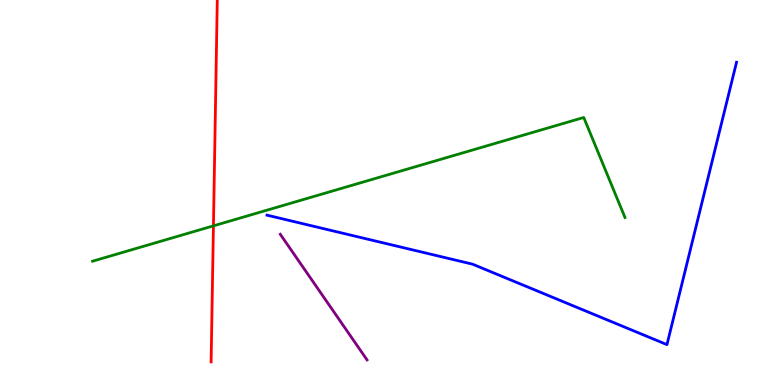[{'lines': ['blue', 'red'], 'intersections': []}, {'lines': ['green', 'red'], 'intersections': [{'x': 2.75, 'y': 4.13}]}, {'lines': ['purple', 'red'], 'intersections': []}, {'lines': ['blue', 'green'], 'intersections': []}, {'lines': ['blue', 'purple'], 'intersections': []}, {'lines': ['green', 'purple'], 'intersections': []}]